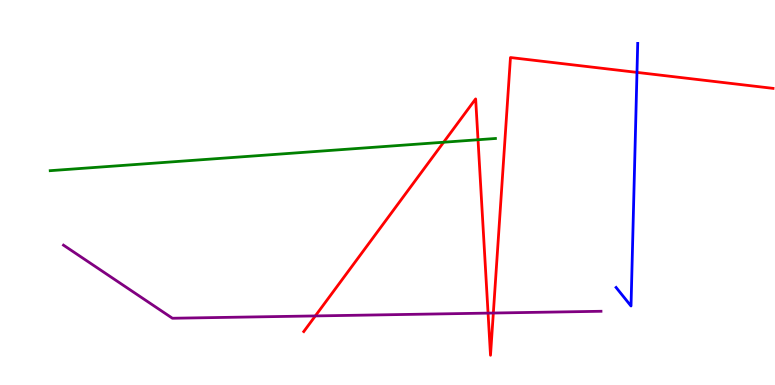[{'lines': ['blue', 'red'], 'intersections': [{'x': 8.22, 'y': 8.12}]}, {'lines': ['green', 'red'], 'intersections': [{'x': 5.72, 'y': 6.31}, {'x': 6.17, 'y': 6.37}]}, {'lines': ['purple', 'red'], 'intersections': [{'x': 4.07, 'y': 1.79}, {'x': 6.3, 'y': 1.87}, {'x': 6.37, 'y': 1.87}]}, {'lines': ['blue', 'green'], 'intersections': []}, {'lines': ['blue', 'purple'], 'intersections': []}, {'lines': ['green', 'purple'], 'intersections': []}]